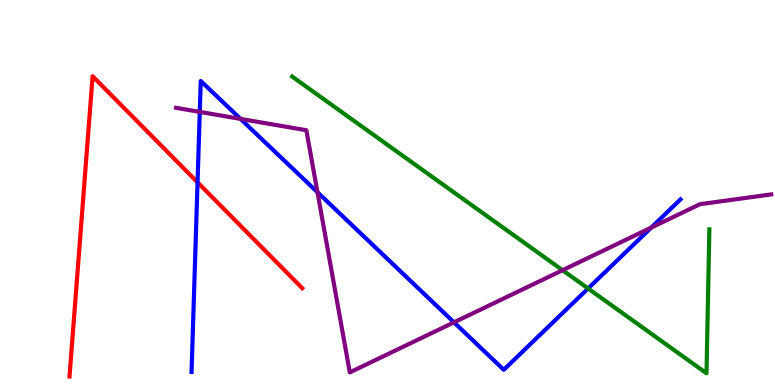[{'lines': ['blue', 'red'], 'intersections': [{'x': 2.55, 'y': 5.26}]}, {'lines': ['green', 'red'], 'intersections': []}, {'lines': ['purple', 'red'], 'intersections': []}, {'lines': ['blue', 'green'], 'intersections': [{'x': 7.59, 'y': 2.51}]}, {'lines': ['blue', 'purple'], 'intersections': [{'x': 2.58, 'y': 7.09}, {'x': 3.1, 'y': 6.91}, {'x': 4.1, 'y': 5.01}, {'x': 5.86, 'y': 1.63}, {'x': 8.4, 'y': 4.09}]}, {'lines': ['green', 'purple'], 'intersections': [{'x': 7.26, 'y': 2.98}]}]